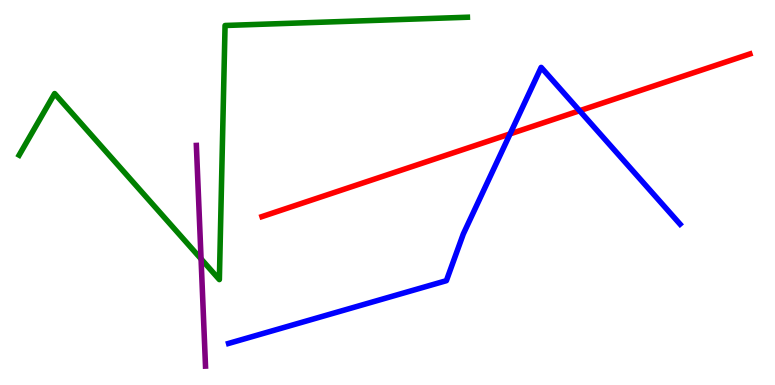[{'lines': ['blue', 'red'], 'intersections': [{'x': 6.58, 'y': 6.52}, {'x': 7.48, 'y': 7.12}]}, {'lines': ['green', 'red'], 'intersections': []}, {'lines': ['purple', 'red'], 'intersections': []}, {'lines': ['blue', 'green'], 'intersections': []}, {'lines': ['blue', 'purple'], 'intersections': []}, {'lines': ['green', 'purple'], 'intersections': [{'x': 2.59, 'y': 3.27}]}]